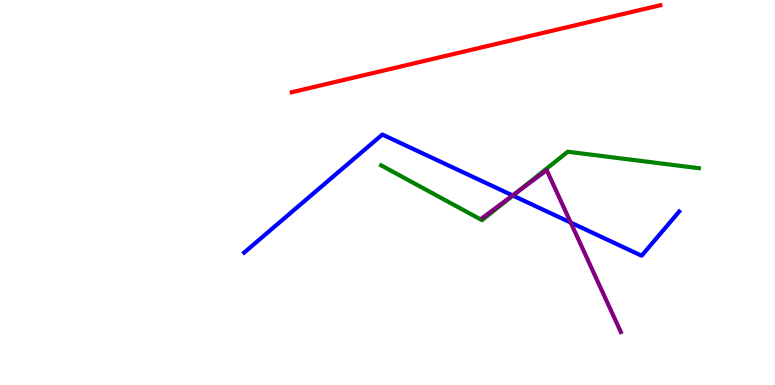[{'lines': ['blue', 'red'], 'intersections': []}, {'lines': ['green', 'red'], 'intersections': []}, {'lines': ['purple', 'red'], 'intersections': []}, {'lines': ['blue', 'green'], 'intersections': [{'x': 6.62, 'y': 4.92}]}, {'lines': ['blue', 'purple'], 'intersections': [{'x': 6.62, 'y': 4.92}, {'x': 7.36, 'y': 4.22}]}, {'lines': ['green', 'purple'], 'intersections': [{'x': 6.67, 'y': 5.01}]}]